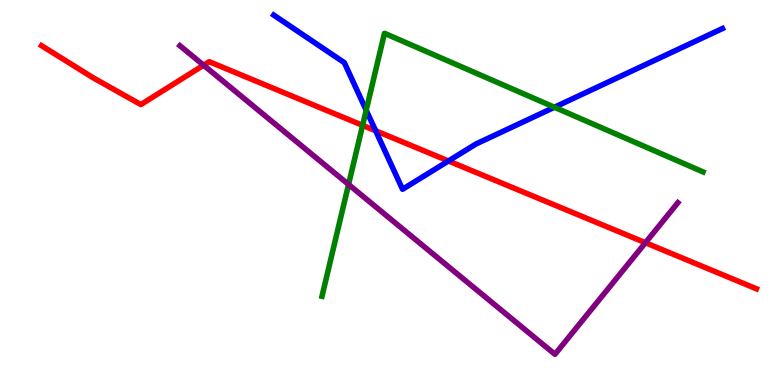[{'lines': ['blue', 'red'], 'intersections': [{'x': 4.85, 'y': 6.6}, {'x': 5.79, 'y': 5.82}]}, {'lines': ['green', 'red'], 'intersections': [{'x': 4.68, 'y': 6.74}]}, {'lines': ['purple', 'red'], 'intersections': [{'x': 2.63, 'y': 8.31}, {'x': 8.33, 'y': 3.7}]}, {'lines': ['blue', 'green'], 'intersections': [{'x': 4.73, 'y': 7.14}, {'x': 7.15, 'y': 7.21}]}, {'lines': ['blue', 'purple'], 'intersections': []}, {'lines': ['green', 'purple'], 'intersections': [{'x': 4.5, 'y': 5.21}]}]